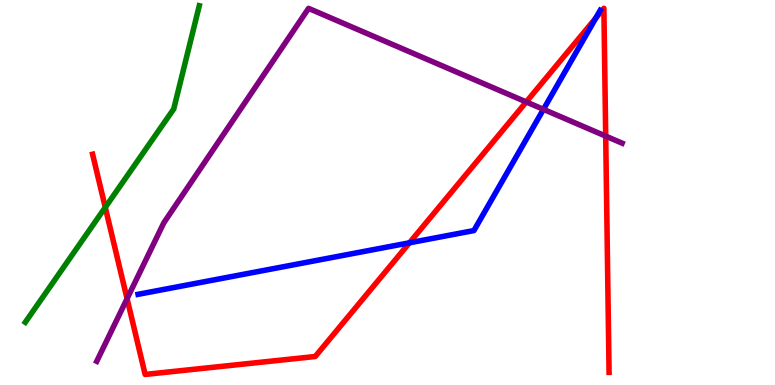[{'lines': ['blue', 'red'], 'intersections': [{'x': 5.28, 'y': 3.69}, {'x': 7.69, 'y': 9.53}]}, {'lines': ['green', 'red'], 'intersections': [{'x': 1.36, 'y': 4.61}]}, {'lines': ['purple', 'red'], 'intersections': [{'x': 1.64, 'y': 2.24}, {'x': 6.79, 'y': 7.35}, {'x': 7.82, 'y': 6.46}]}, {'lines': ['blue', 'green'], 'intersections': []}, {'lines': ['blue', 'purple'], 'intersections': [{'x': 7.01, 'y': 7.16}]}, {'lines': ['green', 'purple'], 'intersections': []}]